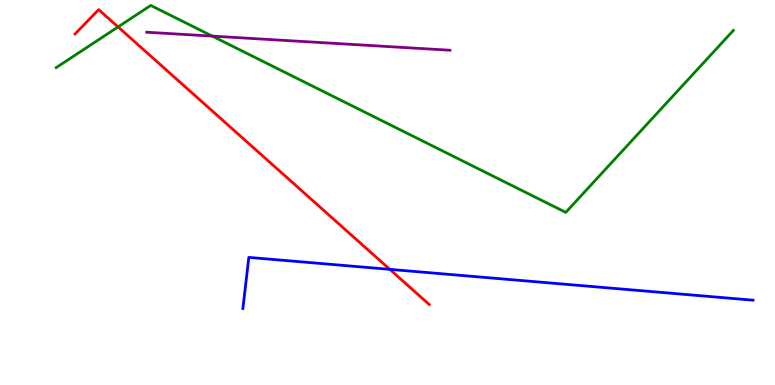[{'lines': ['blue', 'red'], 'intersections': [{'x': 5.03, 'y': 3.0}]}, {'lines': ['green', 'red'], 'intersections': [{'x': 1.52, 'y': 9.3}]}, {'lines': ['purple', 'red'], 'intersections': []}, {'lines': ['blue', 'green'], 'intersections': []}, {'lines': ['blue', 'purple'], 'intersections': []}, {'lines': ['green', 'purple'], 'intersections': [{'x': 2.74, 'y': 9.06}]}]